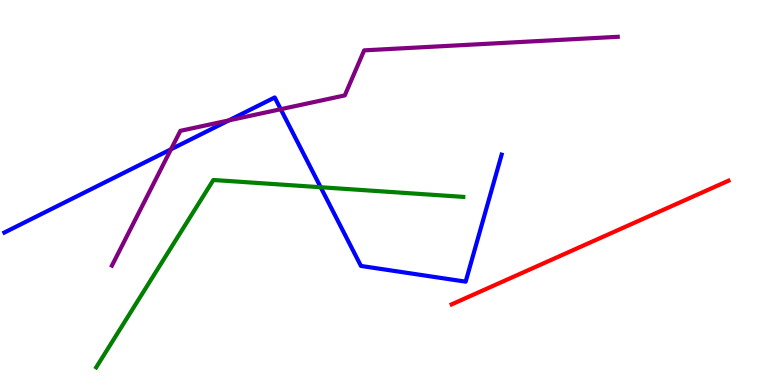[{'lines': ['blue', 'red'], 'intersections': []}, {'lines': ['green', 'red'], 'intersections': []}, {'lines': ['purple', 'red'], 'intersections': []}, {'lines': ['blue', 'green'], 'intersections': [{'x': 4.14, 'y': 5.14}]}, {'lines': ['blue', 'purple'], 'intersections': [{'x': 2.21, 'y': 6.12}, {'x': 2.95, 'y': 6.87}, {'x': 3.62, 'y': 7.16}]}, {'lines': ['green', 'purple'], 'intersections': []}]